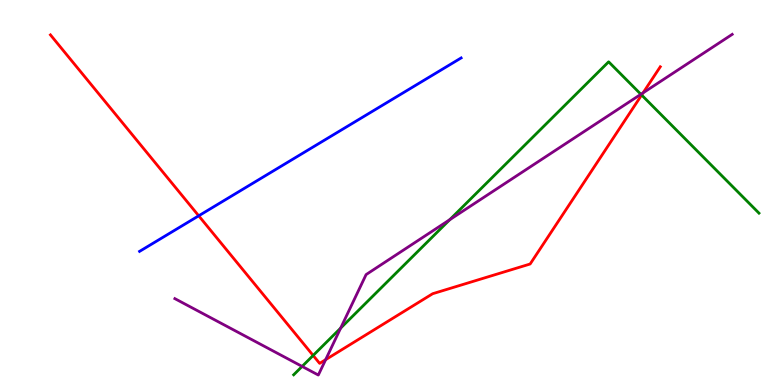[{'lines': ['blue', 'red'], 'intersections': [{'x': 2.56, 'y': 4.39}]}, {'lines': ['green', 'red'], 'intersections': [{'x': 4.04, 'y': 0.768}, {'x': 8.28, 'y': 7.53}]}, {'lines': ['purple', 'red'], 'intersections': [{'x': 4.2, 'y': 0.658}, {'x': 8.3, 'y': 7.59}]}, {'lines': ['blue', 'green'], 'intersections': []}, {'lines': ['blue', 'purple'], 'intersections': []}, {'lines': ['green', 'purple'], 'intersections': [{'x': 3.9, 'y': 0.483}, {'x': 4.4, 'y': 1.48}, {'x': 5.8, 'y': 4.29}, {'x': 8.27, 'y': 7.55}]}]